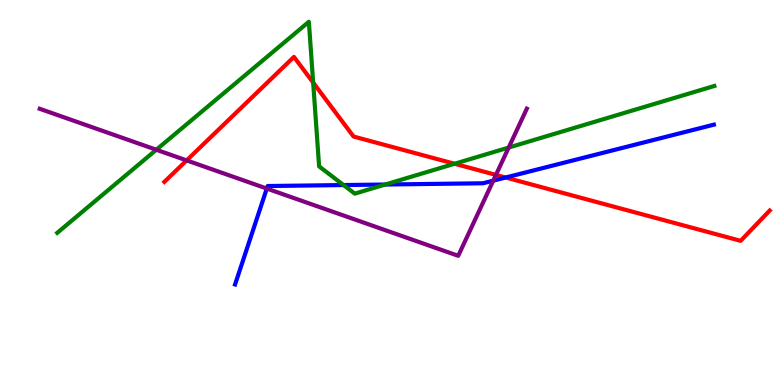[{'lines': ['blue', 'red'], 'intersections': [{'x': 6.52, 'y': 5.39}]}, {'lines': ['green', 'red'], 'intersections': [{'x': 4.04, 'y': 7.85}, {'x': 5.87, 'y': 5.75}]}, {'lines': ['purple', 'red'], 'intersections': [{'x': 2.41, 'y': 5.83}, {'x': 6.4, 'y': 5.46}]}, {'lines': ['blue', 'green'], 'intersections': [{'x': 4.43, 'y': 5.19}, {'x': 4.97, 'y': 5.21}]}, {'lines': ['blue', 'purple'], 'intersections': [{'x': 3.44, 'y': 5.1}, {'x': 6.36, 'y': 5.31}]}, {'lines': ['green', 'purple'], 'intersections': [{'x': 2.02, 'y': 6.11}, {'x': 6.56, 'y': 6.17}]}]